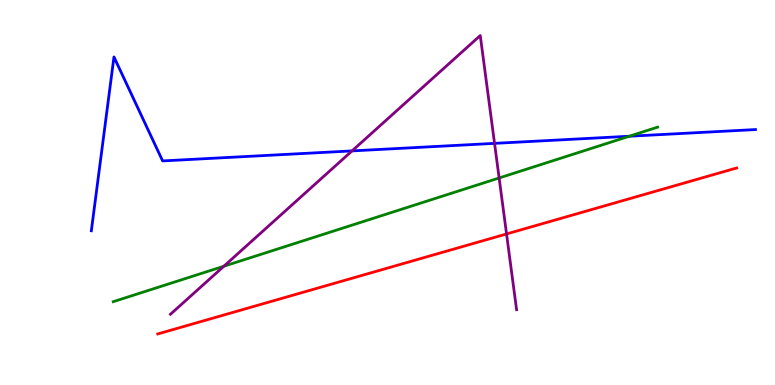[{'lines': ['blue', 'red'], 'intersections': []}, {'lines': ['green', 'red'], 'intersections': []}, {'lines': ['purple', 'red'], 'intersections': [{'x': 6.54, 'y': 3.92}]}, {'lines': ['blue', 'green'], 'intersections': [{'x': 8.12, 'y': 6.46}]}, {'lines': ['blue', 'purple'], 'intersections': [{'x': 4.54, 'y': 6.08}, {'x': 6.38, 'y': 6.28}]}, {'lines': ['green', 'purple'], 'intersections': [{'x': 2.89, 'y': 3.08}, {'x': 6.44, 'y': 5.38}]}]